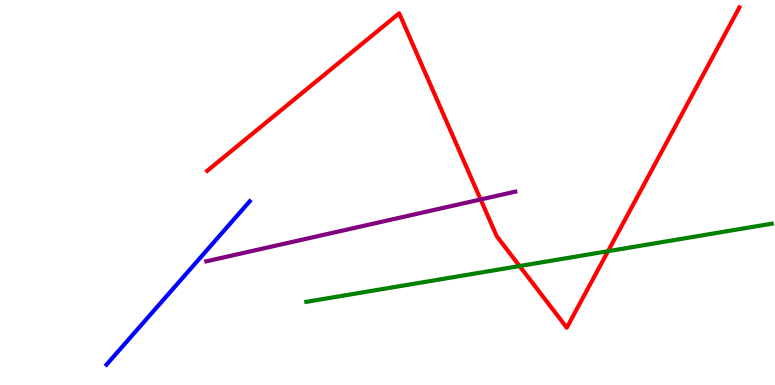[{'lines': ['blue', 'red'], 'intersections': []}, {'lines': ['green', 'red'], 'intersections': [{'x': 6.7, 'y': 3.09}, {'x': 7.85, 'y': 3.48}]}, {'lines': ['purple', 'red'], 'intersections': [{'x': 6.2, 'y': 4.82}]}, {'lines': ['blue', 'green'], 'intersections': []}, {'lines': ['blue', 'purple'], 'intersections': []}, {'lines': ['green', 'purple'], 'intersections': []}]